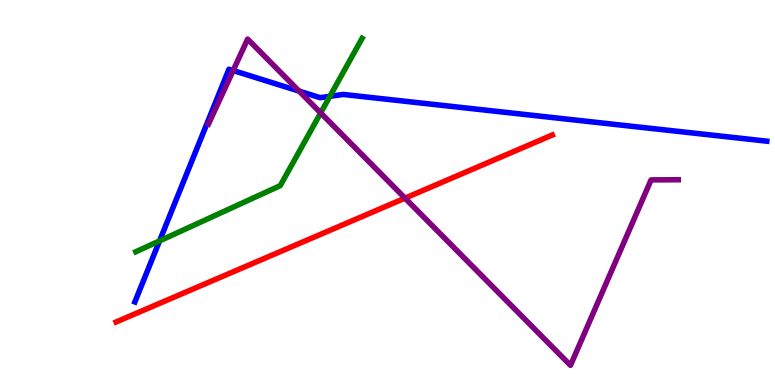[{'lines': ['blue', 'red'], 'intersections': []}, {'lines': ['green', 'red'], 'intersections': []}, {'lines': ['purple', 'red'], 'intersections': [{'x': 5.23, 'y': 4.85}]}, {'lines': ['blue', 'green'], 'intersections': [{'x': 2.06, 'y': 3.74}, {'x': 4.26, 'y': 7.5}]}, {'lines': ['blue', 'purple'], 'intersections': [{'x': 3.01, 'y': 8.17}, {'x': 3.86, 'y': 7.63}]}, {'lines': ['green', 'purple'], 'intersections': [{'x': 4.14, 'y': 7.07}]}]